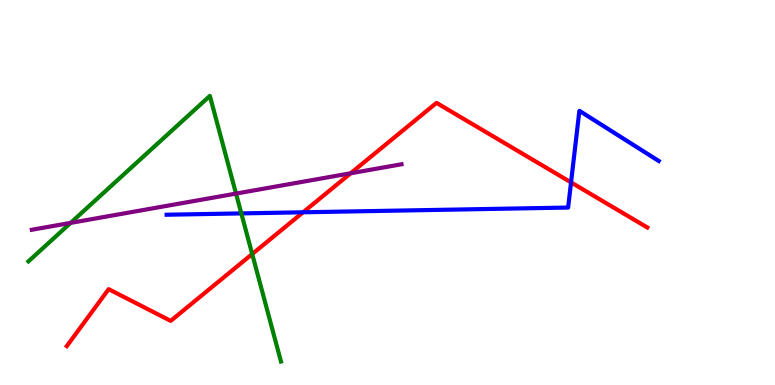[{'lines': ['blue', 'red'], 'intersections': [{'x': 3.91, 'y': 4.49}, {'x': 7.37, 'y': 5.26}]}, {'lines': ['green', 'red'], 'intersections': [{'x': 3.25, 'y': 3.4}]}, {'lines': ['purple', 'red'], 'intersections': [{'x': 4.52, 'y': 5.5}]}, {'lines': ['blue', 'green'], 'intersections': [{'x': 3.11, 'y': 4.46}]}, {'lines': ['blue', 'purple'], 'intersections': []}, {'lines': ['green', 'purple'], 'intersections': [{'x': 0.911, 'y': 4.21}, {'x': 3.05, 'y': 4.97}]}]